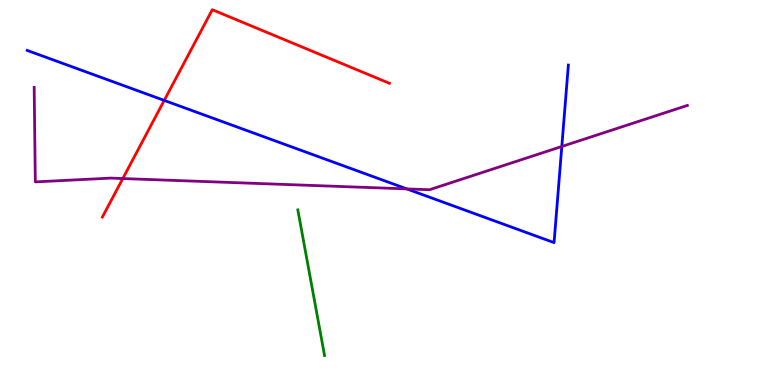[{'lines': ['blue', 'red'], 'intersections': [{'x': 2.12, 'y': 7.39}]}, {'lines': ['green', 'red'], 'intersections': []}, {'lines': ['purple', 'red'], 'intersections': [{'x': 1.58, 'y': 5.36}]}, {'lines': ['blue', 'green'], 'intersections': []}, {'lines': ['blue', 'purple'], 'intersections': [{'x': 5.25, 'y': 5.09}, {'x': 7.25, 'y': 6.2}]}, {'lines': ['green', 'purple'], 'intersections': []}]